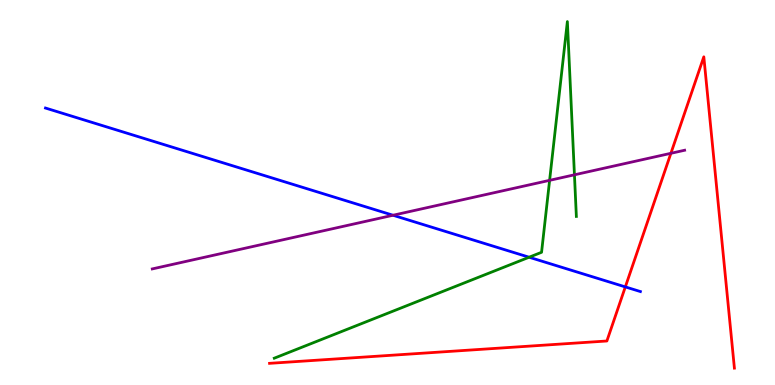[{'lines': ['blue', 'red'], 'intersections': [{'x': 8.07, 'y': 2.55}]}, {'lines': ['green', 'red'], 'intersections': []}, {'lines': ['purple', 'red'], 'intersections': [{'x': 8.66, 'y': 6.02}]}, {'lines': ['blue', 'green'], 'intersections': [{'x': 6.83, 'y': 3.32}]}, {'lines': ['blue', 'purple'], 'intersections': [{'x': 5.07, 'y': 4.41}]}, {'lines': ['green', 'purple'], 'intersections': [{'x': 7.09, 'y': 5.32}, {'x': 7.41, 'y': 5.46}]}]